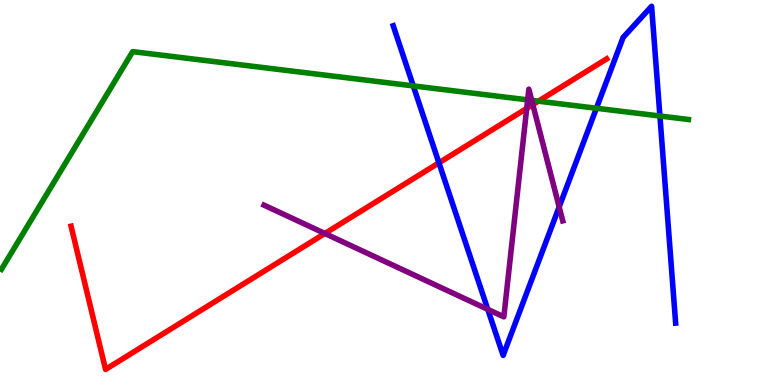[{'lines': ['blue', 'red'], 'intersections': [{'x': 5.66, 'y': 5.77}]}, {'lines': ['green', 'red'], 'intersections': [{'x': 6.95, 'y': 7.37}]}, {'lines': ['purple', 'red'], 'intersections': [{'x': 4.19, 'y': 3.94}, {'x': 6.8, 'y': 7.18}, {'x': 6.88, 'y': 7.28}]}, {'lines': ['blue', 'green'], 'intersections': [{'x': 5.33, 'y': 7.77}, {'x': 7.7, 'y': 7.19}, {'x': 8.52, 'y': 6.99}]}, {'lines': ['blue', 'purple'], 'intersections': [{'x': 6.29, 'y': 1.96}, {'x': 7.21, 'y': 4.63}]}, {'lines': ['green', 'purple'], 'intersections': [{'x': 6.81, 'y': 7.41}, {'x': 6.86, 'y': 7.39}]}]